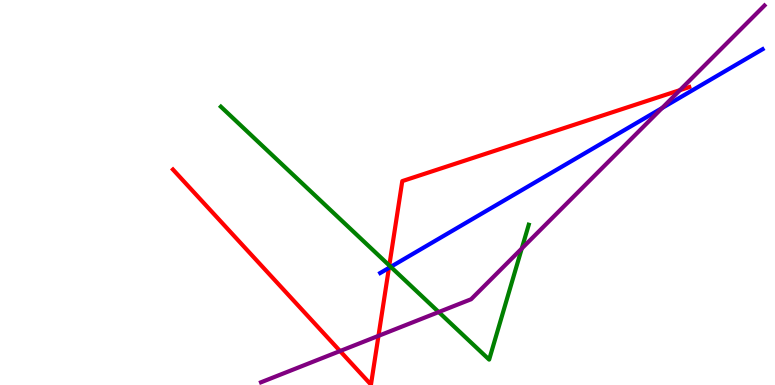[{'lines': ['blue', 'red'], 'intersections': [{'x': 5.02, 'y': 3.04}]}, {'lines': ['green', 'red'], 'intersections': [{'x': 5.02, 'y': 3.1}]}, {'lines': ['purple', 'red'], 'intersections': [{'x': 4.39, 'y': 0.882}, {'x': 4.88, 'y': 1.28}, {'x': 8.77, 'y': 7.66}]}, {'lines': ['blue', 'green'], 'intersections': [{'x': 5.04, 'y': 3.07}]}, {'lines': ['blue', 'purple'], 'intersections': [{'x': 8.54, 'y': 7.19}]}, {'lines': ['green', 'purple'], 'intersections': [{'x': 5.66, 'y': 1.89}, {'x': 6.73, 'y': 3.54}]}]